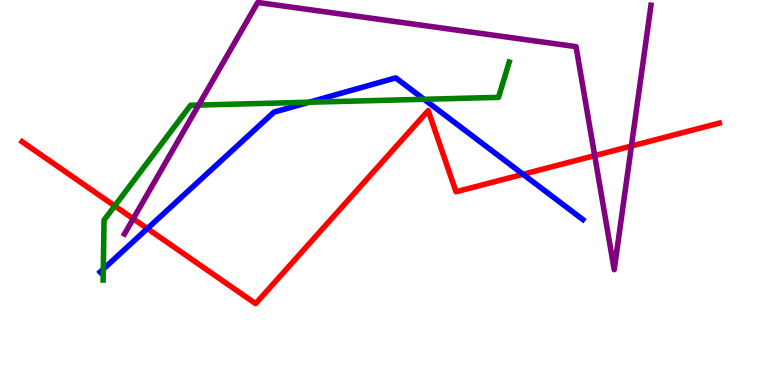[{'lines': ['blue', 'red'], 'intersections': [{'x': 1.9, 'y': 4.06}, {'x': 6.75, 'y': 5.47}]}, {'lines': ['green', 'red'], 'intersections': [{'x': 1.48, 'y': 4.65}]}, {'lines': ['purple', 'red'], 'intersections': [{'x': 1.72, 'y': 4.32}, {'x': 7.67, 'y': 5.96}, {'x': 8.15, 'y': 6.21}]}, {'lines': ['blue', 'green'], 'intersections': [{'x': 1.33, 'y': 3.01}, {'x': 3.99, 'y': 7.34}, {'x': 5.47, 'y': 7.42}]}, {'lines': ['blue', 'purple'], 'intersections': []}, {'lines': ['green', 'purple'], 'intersections': [{'x': 2.56, 'y': 7.27}]}]